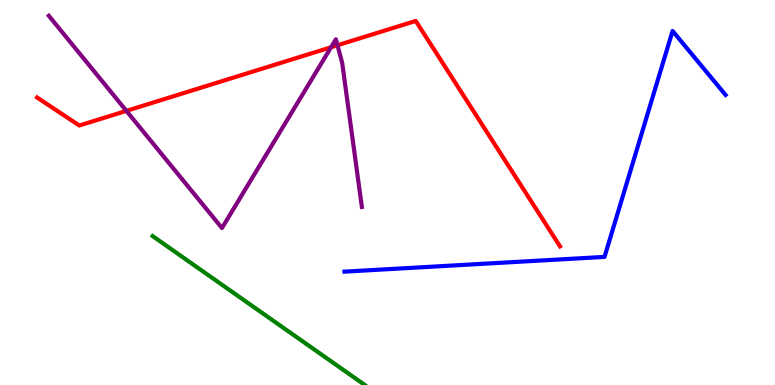[{'lines': ['blue', 'red'], 'intersections': []}, {'lines': ['green', 'red'], 'intersections': []}, {'lines': ['purple', 'red'], 'intersections': [{'x': 1.63, 'y': 7.12}, {'x': 4.27, 'y': 8.77}, {'x': 4.35, 'y': 8.82}]}, {'lines': ['blue', 'green'], 'intersections': []}, {'lines': ['blue', 'purple'], 'intersections': []}, {'lines': ['green', 'purple'], 'intersections': []}]